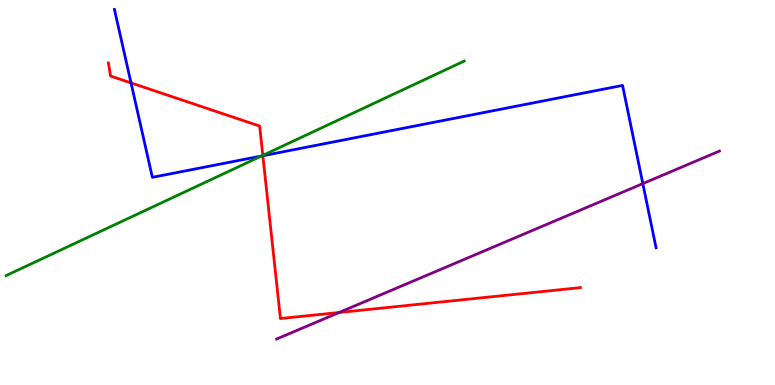[{'lines': ['blue', 'red'], 'intersections': [{'x': 1.69, 'y': 7.85}, {'x': 3.39, 'y': 5.95}]}, {'lines': ['green', 'red'], 'intersections': [{'x': 3.39, 'y': 5.96}]}, {'lines': ['purple', 'red'], 'intersections': [{'x': 4.38, 'y': 1.88}]}, {'lines': ['blue', 'green'], 'intersections': [{'x': 3.37, 'y': 5.95}]}, {'lines': ['blue', 'purple'], 'intersections': [{'x': 8.29, 'y': 5.23}]}, {'lines': ['green', 'purple'], 'intersections': []}]